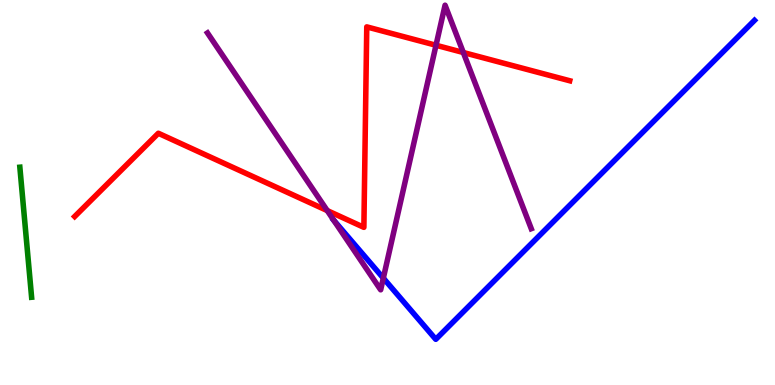[{'lines': ['blue', 'red'], 'intersections': []}, {'lines': ['green', 'red'], 'intersections': []}, {'lines': ['purple', 'red'], 'intersections': [{'x': 4.22, 'y': 4.53}, {'x': 5.63, 'y': 8.82}, {'x': 5.98, 'y': 8.64}]}, {'lines': ['blue', 'green'], 'intersections': []}, {'lines': ['blue', 'purple'], 'intersections': [{'x': 4.31, 'y': 4.28}, {'x': 4.95, 'y': 2.78}]}, {'lines': ['green', 'purple'], 'intersections': []}]